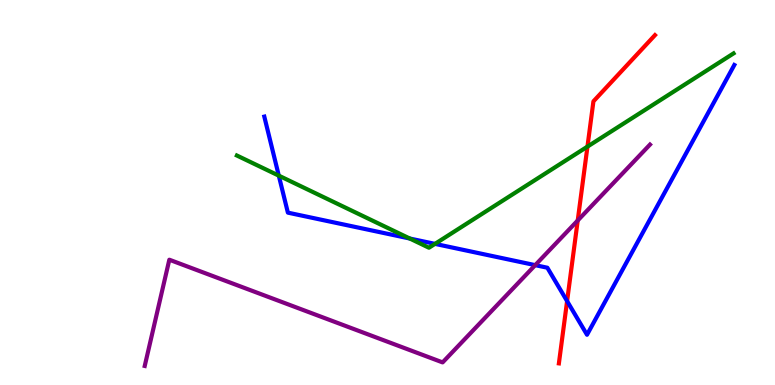[{'lines': ['blue', 'red'], 'intersections': [{'x': 7.32, 'y': 2.18}]}, {'lines': ['green', 'red'], 'intersections': [{'x': 7.58, 'y': 6.19}]}, {'lines': ['purple', 'red'], 'intersections': [{'x': 7.45, 'y': 4.27}]}, {'lines': ['blue', 'green'], 'intersections': [{'x': 3.6, 'y': 5.44}, {'x': 5.29, 'y': 3.8}, {'x': 5.61, 'y': 3.67}]}, {'lines': ['blue', 'purple'], 'intersections': [{'x': 6.91, 'y': 3.11}]}, {'lines': ['green', 'purple'], 'intersections': []}]